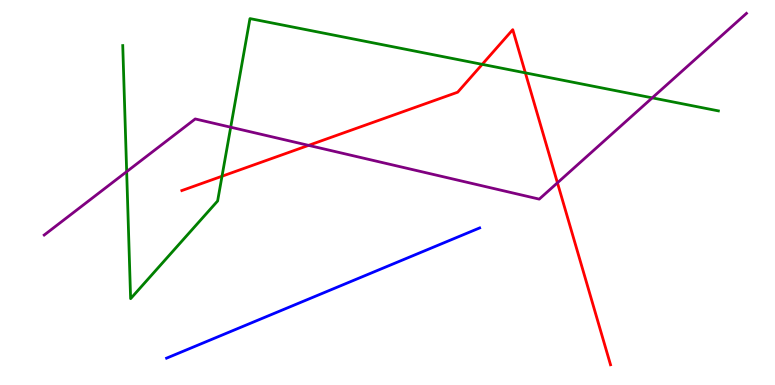[{'lines': ['blue', 'red'], 'intersections': []}, {'lines': ['green', 'red'], 'intersections': [{'x': 2.86, 'y': 5.42}, {'x': 6.22, 'y': 8.33}, {'x': 6.78, 'y': 8.11}]}, {'lines': ['purple', 'red'], 'intersections': [{'x': 3.98, 'y': 6.22}, {'x': 7.19, 'y': 5.25}]}, {'lines': ['blue', 'green'], 'intersections': []}, {'lines': ['blue', 'purple'], 'intersections': []}, {'lines': ['green', 'purple'], 'intersections': [{'x': 1.63, 'y': 5.54}, {'x': 2.98, 'y': 6.7}, {'x': 8.42, 'y': 7.46}]}]